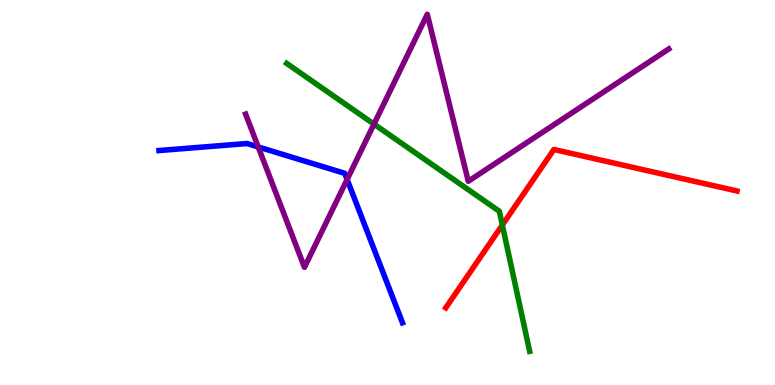[{'lines': ['blue', 'red'], 'intersections': []}, {'lines': ['green', 'red'], 'intersections': [{'x': 6.48, 'y': 4.16}]}, {'lines': ['purple', 'red'], 'intersections': []}, {'lines': ['blue', 'green'], 'intersections': []}, {'lines': ['blue', 'purple'], 'intersections': [{'x': 3.33, 'y': 6.18}, {'x': 4.48, 'y': 5.34}]}, {'lines': ['green', 'purple'], 'intersections': [{'x': 4.83, 'y': 6.78}]}]